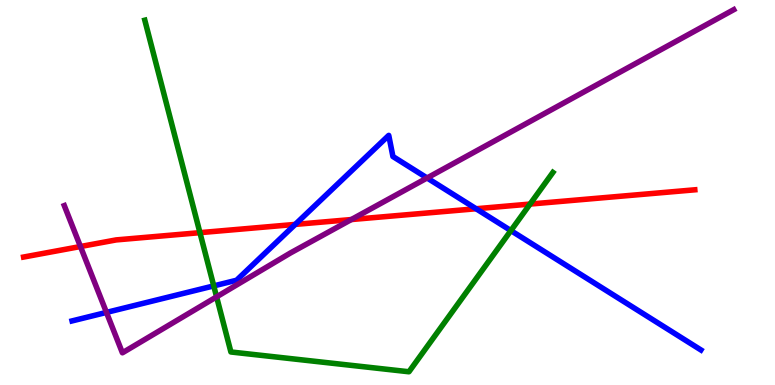[{'lines': ['blue', 'red'], 'intersections': [{'x': 3.81, 'y': 4.17}, {'x': 6.14, 'y': 4.58}]}, {'lines': ['green', 'red'], 'intersections': [{'x': 2.58, 'y': 3.96}, {'x': 6.84, 'y': 4.7}]}, {'lines': ['purple', 'red'], 'intersections': [{'x': 1.04, 'y': 3.6}, {'x': 4.53, 'y': 4.3}]}, {'lines': ['blue', 'green'], 'intersections': [{'x': 2.76, 'y': 2.57}, {'x': 6.59, 'y': 4.01}]}, {'lines': ['blue', 'purple'], 'intersections': [{'x': 1.37, 'y': 1.89}, {'x': 5.51, 'y': 5.38}]}, {'lines': ['green', 'purple'], 'intersections': [{'x': 2.79, 'y': 2.29}]}]